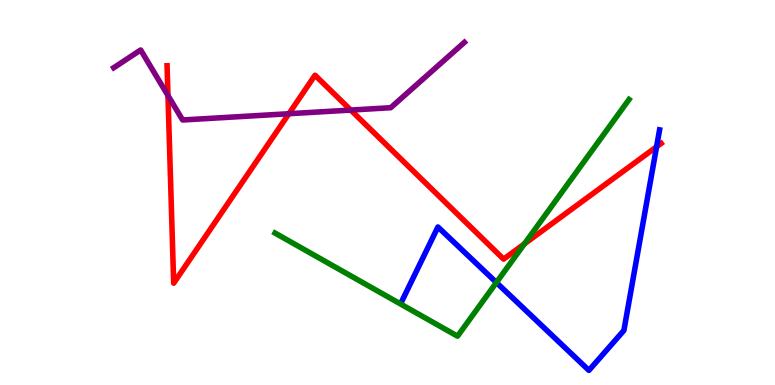[{'lines': ['blue', 'red'], 'intersections': [{'x': 8.47, 'y': 6.19}]}, {'lines': ['green', 'red'], 'intersections': [{'x': 6.77, 'y': 3.67}]}, {'lines': ['purple', 'red'], 'intersections': [{'x': 2.17, 'y': 7.52}, {'x': 3.73, 'y': 7.05}, {'x': 4.53, 'y': 7.14}]}, {'lines': ['blue', 'green'], 'intersections': [{'x': 6.41, 'y': 2.66}]}, {'lines': ['blue', 'purple'], 'intersections': []}, {'lines': ['green', 'purple'], 'intersections': []}]